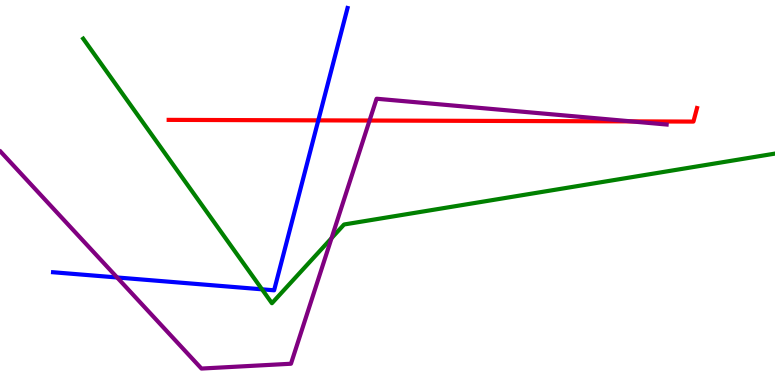[{'lines': ['blue', 'red'], 'intersections': [{'x': 4.11, 'y': 6.87}]}, {'lines': ['green', 'red'], 'intersections': []}, {'lines': ['purple', 'red'], 'intersections': [{'x': 4.77, 'y': 6.87}, {'x': 8.15, 'y': 6.85}]}, {'lines': ['blue', 'green'], 'intersections': [{'x': 3.38, 'y': 2.49}]}, {'lines': ['blue', 'purple'], 'intersections': [{'x': 1.51, 'y': 2.79}]}, {'lines': ['green', 'purple'], 'intersections': [{'x': 4.28, 'y': 3.81}]}]